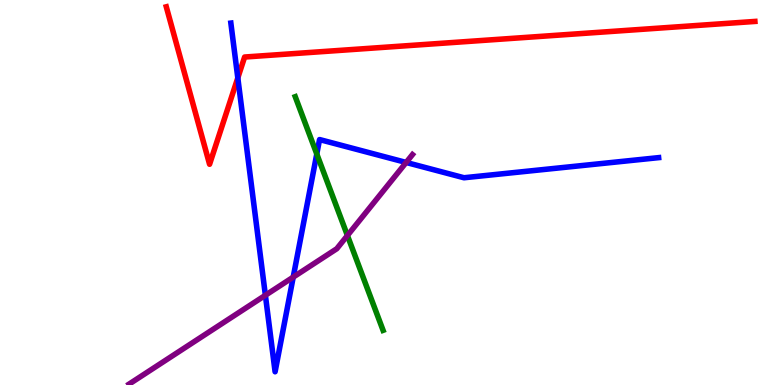[{'lines': ['blue', 'red'], 'intersections': [{'x': 3.07, 'y': 7.98}]}, {'lines': ['green', 'red'], 'intersections': []}, {'lines': ['purple', 'red'], 'intersections': []}, {'lines': ['blue', 'green'], 'intersections': [{'x': 4.09, 'y': 6.0}]}, {'lines': ['blue', 'purple'], 'intersections': [{'x': 3.42, 'y': 2.33}, {'x': 3.78, 'y': 2.8}, {'x': 5.24, 'y': 5.78}]}, {'lines': ['green', 'purple'], 'intersections': [{'x': 4.48, 'y': 3.88}]}]